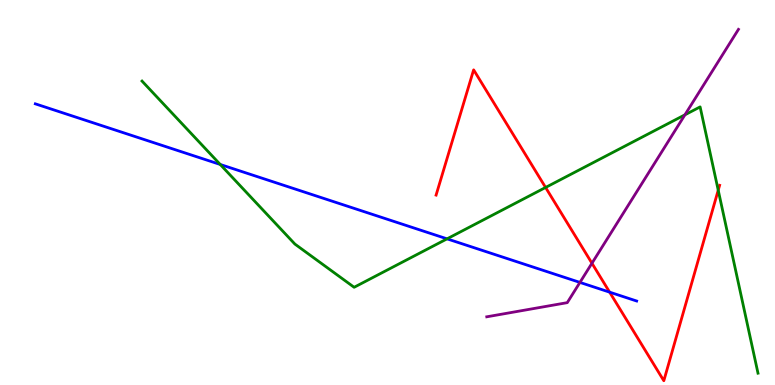[{'lines': ['blue', 'red'], 'intersections': [{'x': 7.87, 'y': 2.41}]}, {'lines': ['green', 'red'], 'intersections': [{'x': 7.04, 'y': 5.13}, {'x': 9.27, 'y': 5.06}]}, {'lines': ['purple', 'red'], 'intersections': [{'x': 7.64, 'y': 3.16}]}, {'lines': ['blue', 'green'], 'intersections': [{'x': 2.84, 'y': 5.73}, {'x': 5.77, 'y': 3.8}]}, {'lines': ['blue', 'purple'], 'intersections': [{'x': 7.48, 'y': 2.66}]}, {'lines': ['green', 'purple'], 'intersections': [{'x': 8.84, 'y': 7.02}]}]